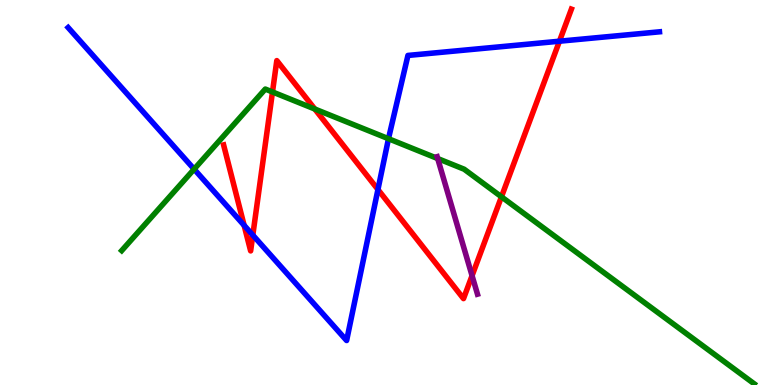[{'lines': ['blue', 'red'], 'intersections': [{'x': 3.15, 'y': 4.15}, {'x': 3.26, 'y': 3.89}, {'x': 4.88, 'y': 5.08}, {'x': 7.22, 'y': 8.93}]}, {'lines': ['green', 'red'], 'intersections': [{'x': 3.52, 'y': 7.61}, {'x': 4.06, 'y': 7.17}, {'x': 6.47, 'y': 4.89}]}, {'lines': ['purple', 'red'], 'intersections': [{'x': 6.09, 'y': 2.84}]}, {'lines': ['blue', 'green'], 'intersections': [{'x': 2.5, 'y': 5.61}, {'x': 5.01, 'y': 6.4}]}, {'lines': ['blue', 'purple'], 'intersections': []}, {'lines': ['green', 'purple'], 'intersections': [{'x': 5.65, 'y': 5.88}]}]